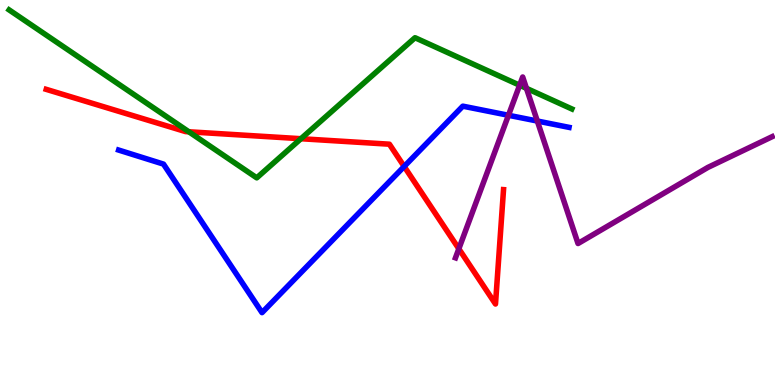[{'lines': ['blue', 'red'], 'intersections': [{'x': 5.22, 'y': 5.68}]}, {'lines': ['green', 'red'], 'intersections': [{'x': 2.44, 'y': 6.58}, {'x': 3.88, 'y': 6.4}]}, {'lines': ['purple', 'red'], 'intersections': [{'x': 5.92, 'y': 3.54}]}, {'lines': ['blue', 'green'], 'intersections': []}, {'lines': ['blue', 'purple'], 'intersections': [{'x': 6.56, 'y': 7.01}, {'x': 6.93, 'y': 6.86}]}, {'lines': ['green', 'purple'], 'intersections': [{'x': 6.7, 'y': 7.79}, {'x': 6.79, 'y': 7.71}]}]